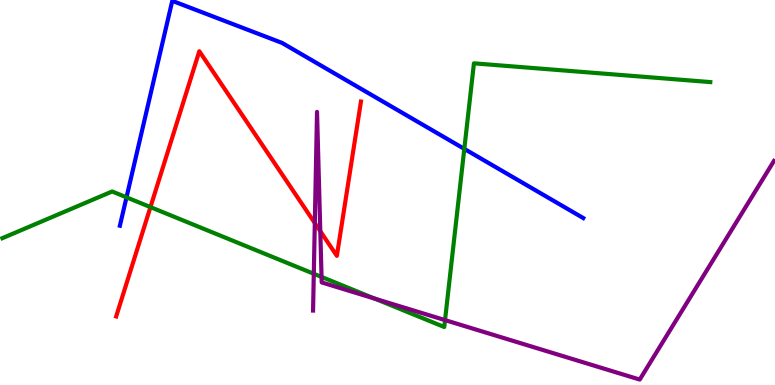[{'lines': ['blue', 'red'], 'intersections': []}, {'lines': ['green', 'red'], 'intersections': [{'x': 1.94, 'y': 4.62}]}, {'lines': ['purple', 'red'], 'intersections': [{'x': 4.06, 'y': 4.21}, {'x': 4.13, 'y': 3.99}]}, {'lines': ['blue', 'green'], 'intersections': [{'x': 1.63, 'y': 4.87}, {'x': 5.99, 'y': 6.13}]}, {'lines': ['blue', 'purple'], 'intersections': []}, {'lines': ['green', 'purple'], 'intersections': [{'x': 4.05, 'y': 2.89}, {'x': 4.15, 'y': 2.81}, {'x': 4.83, 'y': 2.24}, {'x': 5.74, 'y': 1.69}]}]